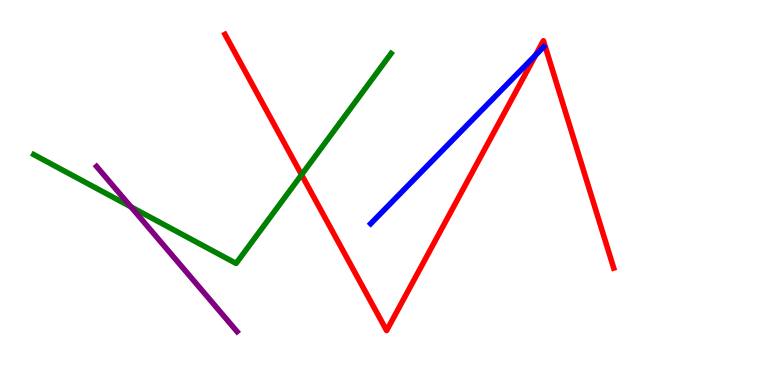[{'lines': ['blue', 'red'], 'intersections': [{'x': 6.91, 'y': 8.57}]}, {'lines': ['green', 'red'], 'intersections': [{'x': 3.89, 'y': 5.46}]}, {'lines': ['purple', 'red'], 'intersections': []}, {'lines': ['blue', 'green'], 'intersections': []}, {'lines': ['blue', 'purple'], 'intersections': []}, {'lines': ['green', 'purple'], 'intersections': [{'x': 1.69, 'y': 4.63}]}]